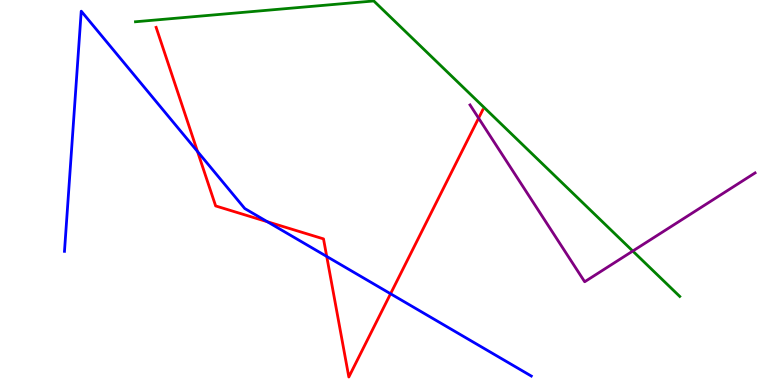[{'lines': ['blue', 'red'], 'intersections': [{'x': 2.55, 'y': 6.06}, {'x': 3.45, 'y': 4.24}, {'x': 4.22, 'y': 3.34}, {'x': 5.04, 'y': 2.37}]}, {'lines': ['green', 'red'], 'intersections': []}, {'lines': ['purple', 'red'], 'intersections': [{'x': 6.18, 'y': 6.93}]}, {'lines': ['blue', 'green'], 'intersections': []}, {'lines': ['blue', 'purple'], 'intersections': []}, {'lines': ['green', 'purple'], 'intersections': [{'x': 8.16, 'y': 3.48}]}]